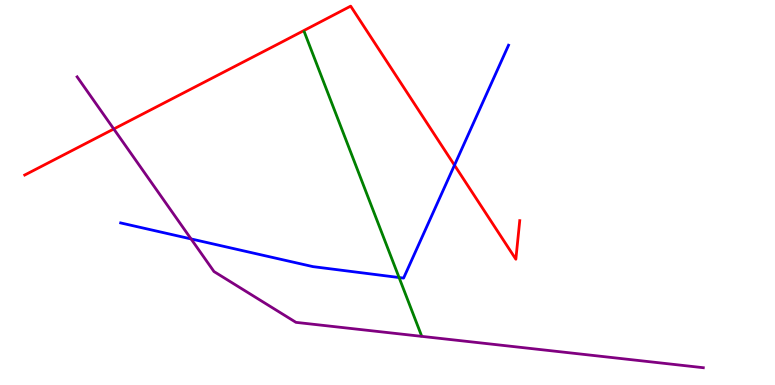[{'lines': ['blue', 'red'], 'intersections': [{'x': 5.86, 'y': 5.71}]}, {'lines': ['green', 'red'], 'intersections': []}, {'lines': ['purple', 'red'], 'intersections': [{'x': 1.47, 'y': 6.65}]}, {'lines': ['blue', 'green'], 'intersections': [{'x': 5.15, 'y': 2.79}]}, {'lines': ['blue', 'purple'], 'intersections': [{'x': 2.47, 'y': 3.79}]}, {'lines': ['green', 'purple'], 'intersections': []}]